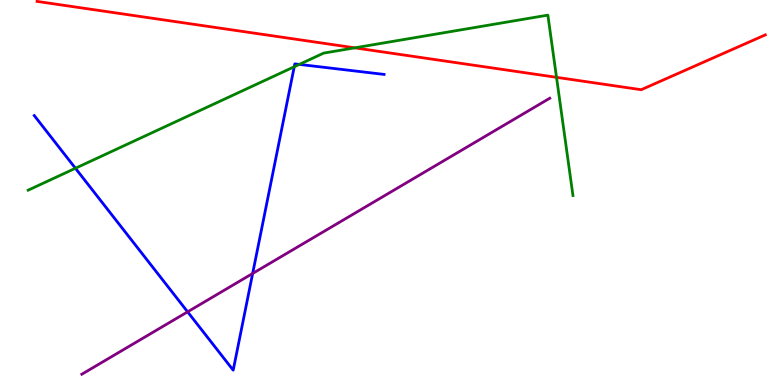[{'lines': ['blue', 'red'], 'intersections': []}, {'lines': ['green', 'red'], 'intersections': [{'x': 4.58, 'y': 8.76}, {'x': 7.18, 'y': 7.99}]}, {'lines': ['purple', 'red'], 'intersections': []}, {'lines': ['blue', 'green'], 'intersections': [{'x': 0.973, 'y': 5.63}, {'x': 3.8, 'y': 8.27}, {'x': 3.86, 'y': 8.33}]}, {'lines': ['blue', 'purple'], 'intersections': [{'x': 2.42, 'y': 1.9}, {'x': 3.26, 'y': 2.9}]}, {'lines': ['green', 'purple'], 'intersections': []}]